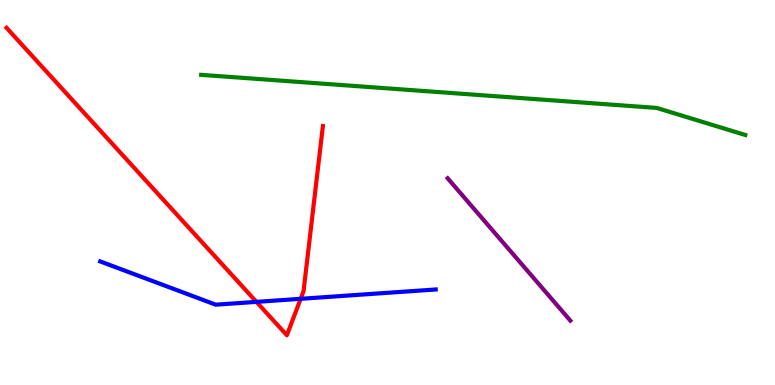[{'lines': ['blue', 'red'], 'intersections': [{'x': 3.31, 'y': 2.16}, {'x': 3.88, 'y': 2.24}]}, {'lines': ['green', 'red'], 'intersections': []}, {'lines': ['purple', 'red'], 'intersections': []}, {'lines': ['blue', 'green'], 'intersections': []}, {'lines': ['blue', 'purple'], 'intersections': []}, {'lines': ['green', 'purple'], 'intersections': []}]